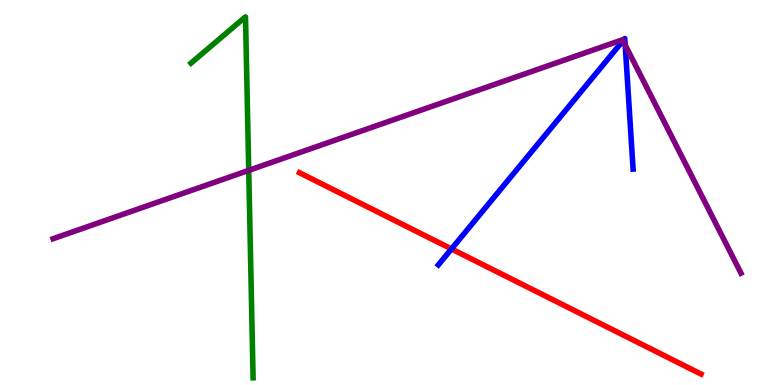[{'lines': ['blue', 'red'], 'intersections': [{'x': 5.83, 'y': 3.53}]}, {'lines': ['green', 'red'], 'intersections': []}, {'lines': ['purple', 'red'], 'intersections': []}, {'lines': ['blue', 'green'], 'intersections': []}, {'lines': ['blue', 'purple'], 'intersections': [{'x': 8.04, 'y': 8.94}, {'x': 8.07, 'y': 8.83}]}, {'lines': ['green', 'purple'], 'intersections': [{'x': 3.21, 'y': 5.57}]}]